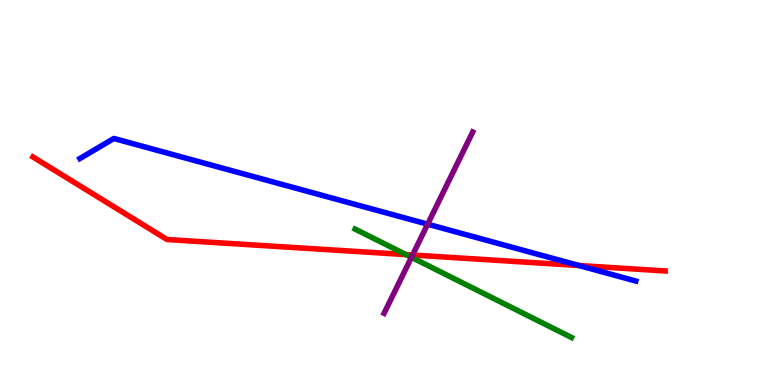[{'lines': ['blue', 'red'], 'intersections': [{'x': 7.47, 'y': 3.1}]}, {'lines': ['green', 'red'], 'intersections': [{'x': 5.24, 'y': 3.39}]}, {'lines': ['purple', 'red'], 'intersections': [{'x': 5.32, 'y': 3.38}]}, {'lines': ['blue', 'green'], 'intersections': []}, {'lines': ['blue', 'purple'], 'intersections': [{'x': 5.52, 'y': 4.18}]}, {'lines': ['green', 'purple'], 'intersections': [{'x': 5.31, 'y': 3.32}]}]